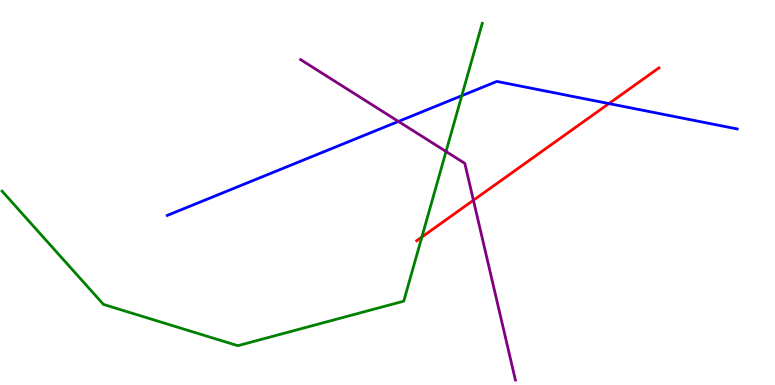[{'lines': ['blue', 'red'], 'intersections': [{'x': 7.86, 'y': 7.31}]}, {'lines': ['green', 'red'], 'intersections': [{'x': 5.44, 'y': 3.84}]}, {'lines': ['purple', 'red'], 'intersections': [{'x': 6.11, 'y': 4.8}]}, {'lines': ['blue', 'green'], 'intersections': [{'x': 5.96, 'y': 7.51}]}, {'lines': ['blue', 'purple'], 'intersections': [{'x': 5.14, 'y': 6.85}]}, {'lines': ['green', 'purple'], 'intersections': [{'x': 5.76, 'y': 6.07}]}]